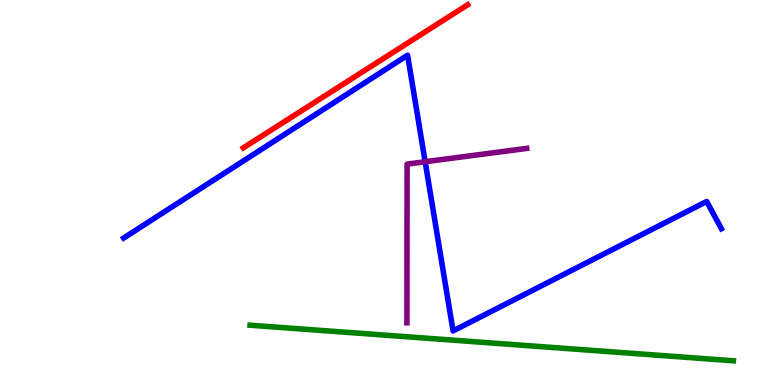[{'lines': ['blue', 'red'], 'intersections': []}, {'lines': ['green', 'red'], 'intersections': []}, {'lines': ['purple', 'red'], 'intersections': []}, {'lines': ['blue', 'green'], 'intersections': []}, {'lines': ['blue', 'purple'], 'intersections': [{'x': 5.49, 'y': 5.8}]}, {'lines': ['green', 'purple'], 'intersections': []}]